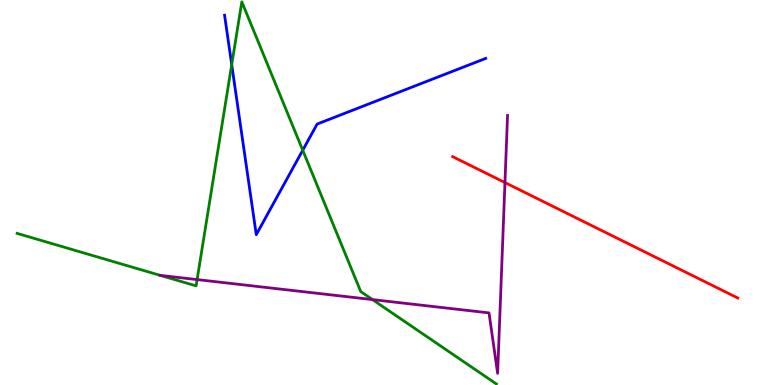[{'lines': ['blue', 'red'], 'intersections': []}, {'lines': ['green', 'red'], 'intersections': []}, {'lines': ['purple', 'red'], 'intersections': [{'x': 6.52, 'y': 5.26}]}, {'lines': ['blue', 'green'], 'intersections': [{'x': 2.99, 'y': 8.32}, {'x': 3.91, 'y': 6.1}]}, {'lines': ['blue', 'purple'], 'intersections': []}, {'lines': ['green', 'purple'], 'intersections': [{'x': 2.07, 'y': 2.85}, {'x': 2.54, 'y': 2.74}, {'x': 4.81, 'y': 2.22}]}]